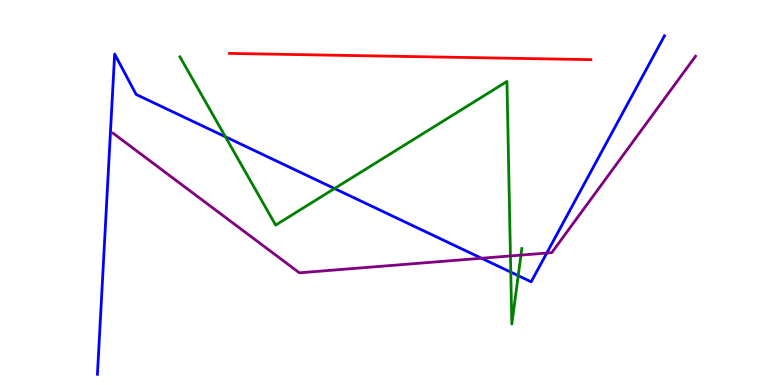[{'lines': ['blue', 'red'], 'intersections': []}, {'lines': ['green', 'red'], 'intersections': []}, {'lines': ['purple', 'red'], 'intersections': []}, {'lines': ['blue', 'green'], 'intersections': [{'x': 2.91, 'y': 6.45}, {'x': 4.32, 'y': 5.1}, {'x': 6.59, 'y': 2.93}, {'x': 6.69, 'y': 2.84}]}, {'lines': ['blue', 'purple'], 'intersections': [{'x': 6.21, 'y': 3.29}, {'x': 7.05, 'y': 3.43}]}, {'lines': ['green', 'purple'], 'intersections': [{'x': 6.59, 'y': 3.35}, {'x': 6.72, 'y': 3.37}]}]